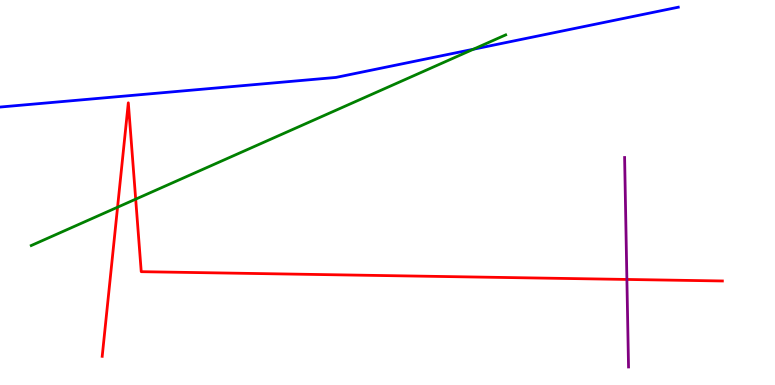[{'lines': ['blue', 'red'], 'intersections': []}, {'lines': ['green', 'red'], 'intersections': [{'x': 1.52, 'y': 4.62}, {'x': 1.75, 'y': 4.83}]}, {'lines': ['purple', 'red'], 'intersections': [{'x': 8.09, 'y': 2.74}]}, {'lines': ['blue', 'green'], 'intersections': [{'x': 6.11, 'y': 8.72}]}, {'lines': ['blue', 'purple'], 'intersections': []}, {'lines': ['green', 'purple'], 'intersections': []}]